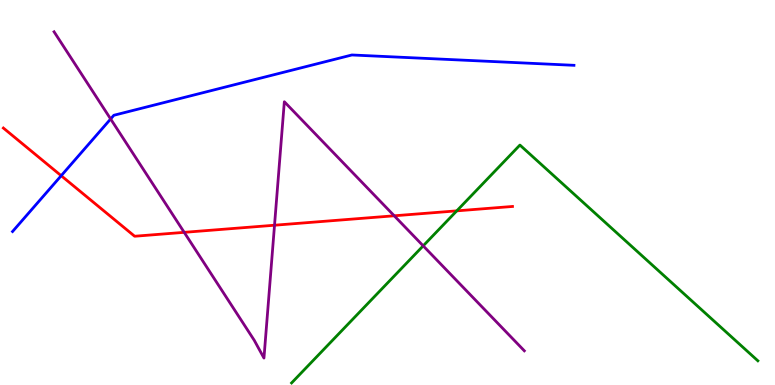[{'lines': ['blue', 'red'], 'intersections': [{'x': 0.79, 'y': 5.44}]}, {'lines': ['green', 'red'], 'intersections': [{'x': 5.89, 'y': 4.52}]}, {'lines': ['purple', 'red'], 'intersections': [{'x': 2.38, 'y': 3.97}, {'x': 3.54, 'y': 4.15}, {'x': 5.09, 'y': 4.4}]}, {'lines': ['blue', 'green'], 'intersections': []}, {'lines': ['blue', 'purple'], 'intersections': [{'x': 1.43, 'y': 6.91}]}, {'lines': ['green', 'purple'], 'intersections': [{'x': 5.46, 'y': 3.61}]}]